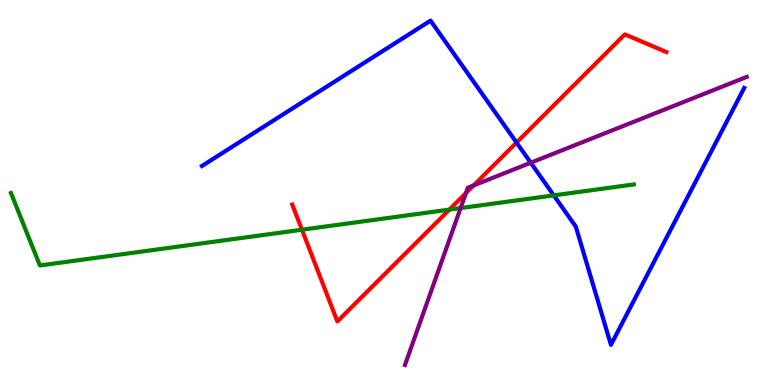[{'lines': ['blue', 'red'], 'intersections': [{'x': 6.66, 'y': 6.3}]}, {'lines': ['green', 'red'], 'intersections': [{'x': 3.9, 'y': 4.03}, {'x': 5.8, 'y': 4.56}]}, {'lines': ['purple', 'red'], 'intersections': [{'x': 6.01, 'y': 4.98}, {'x': 6.11, 'y': 5.18}]}, {'lines': ['blue', 'green'], 'intersections': [{'x': 7.15, 'y': 4.93}]}, {'lines': ['blue', 'purple'], 'intersections': [{'x': 6.85, 'y': 5.77}]}, {'lines': ['green', 'purple'], 'intersections': [{'x': 5.94, 'y': 4.6}]}]